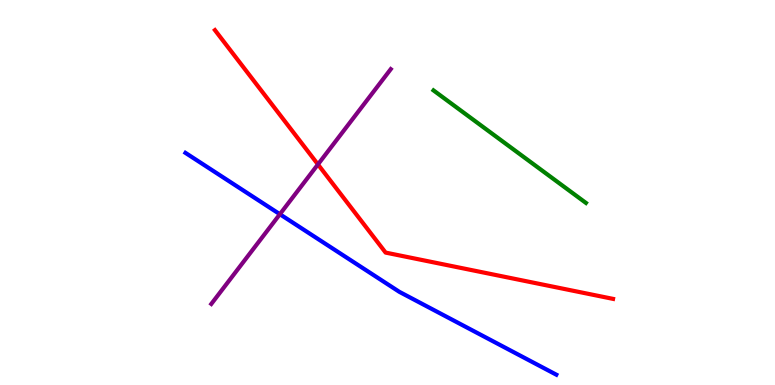[{'lines': ['blue', 'red'], 'intersections': []}, {'lines': ['green', 'red'], 'intersections': []}, {'lines': ['purple', 'red'], 'intersections': [{'x': 4.1, 'y': 5.73}]}, {'lines': ['blue', 'green'], 'intersections': []}, {'lines': ['blue', 'purple'], 'intersections': [{'x': 3.61, 'y': 4.44}]}, {'lines': ['green', 'purple'], 'intersections': []}]